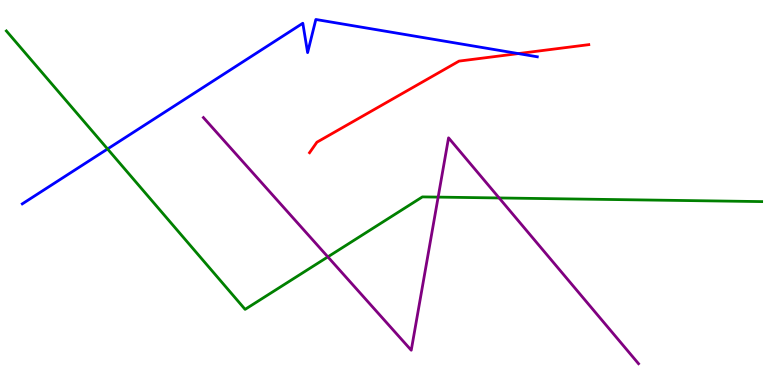[{'lines': ['blue', 'red'], 'intersections': [{'x': 6.69, 'y': 8.61}]}, {'lines': ['green', 'red'], 'intersections': []}, {'lines': ['purple', 'red'], 'intersections': []}, {'lines': ['blue', 'green'], 'intersections': [{'x': 1.39, 'y': 6.13}]}, {'lines': ['blue', 'purple'], 'intersections': []}, {'lines': ['green', 'purple'], 'intersections': [{'x': 4.23, 'y': 3.33}, {'x': 5.65, 'y': 4.88}, {'x': 6.44, 'y': 4.86}]}]